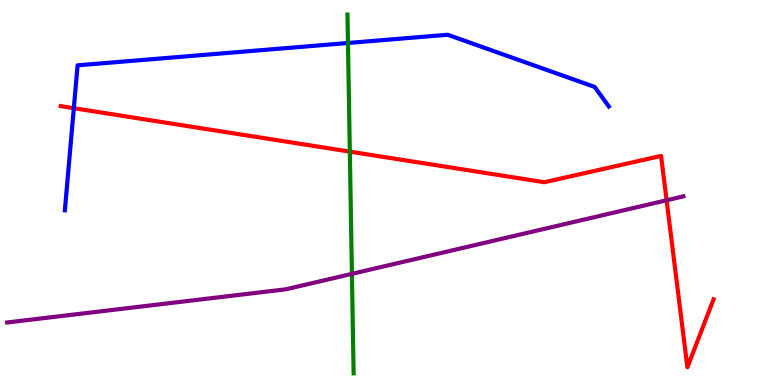[{'lines': ['blue', 'red'], 'intersections': [{'x': 0.953, 'y': 7.19}]}, {'lines': ['green', 'red'], 'intersections': [{'x': 4.51, 'y': 6.06}]}, {'lines': ['purple', 'red'], 'intersections': [{'x': 8.6, 'y': 4.8}]}, {'lines': ['blue', 'green'], 'intersections': [{'x': 4.49, 'y': 8.88}]}, {'lines': ['blue', 'purple'], 'intersections': []}, {'lines': ['green', 'purple'], 'intersections': [{'x': 4.54, 'y': 2.89}]}]